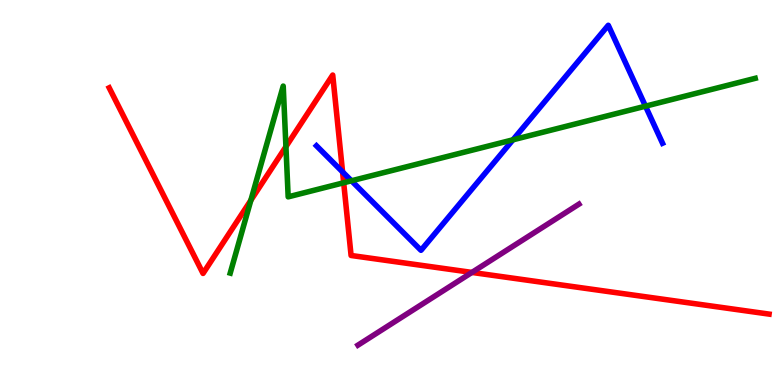[{'lines': ['blue', 'red'], 'intersections': [{'x': 4.42, 'y': 5.54}]}, {'lines': ['green', 'red'], 'intersections': [{'x': 3.24, 'y': 4.8}, {'x': 3.69, 'y': 6.19}, {'x': 4.43, 'y': 5.25}]}, {'lines': ['purple', 'red'], 'intersections': [{'x': 6.09, 'y': 2.92}]}, {'lines': ['blue', 'green'], 'intersections': [{'x': 4.54, 'y': 5.3}, {'x': 6.62, 'y': 6.37}, {'x': 8.33, 'y': 7.24}]}, {'lines': ['blue', 'purple'], 'intersections': []}, {'lines': ['green', 'purple'], 'intersections': []}]